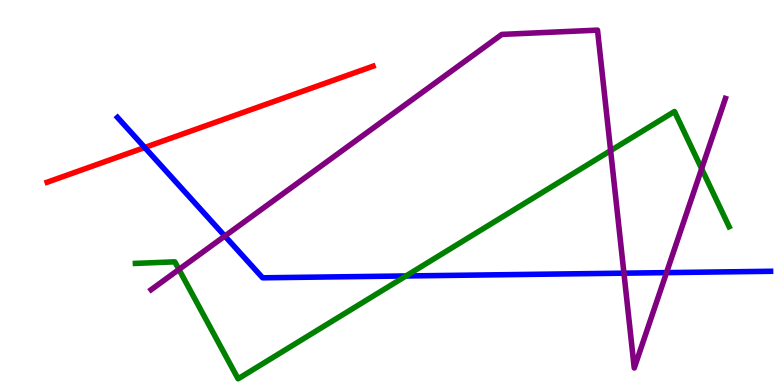[{'lines': ['blue', 'red'], 'intersections': [{'x': 1.87, 'y': 6.17}]}, {'lines': ['green', 'red'], 'intersections': []}, {'lines': ['purple', 'red'], 'intersections': []}, {'lines': ['blue', 'green'], 'intersections': [{'x': 5.24, 'y': 2.83}]}, {'lines': ['blue', 'purple'], 'intersections': [{'x': 2.9, 'y': 3.87}, {'x': 8.05, 'y': 2.9}, {'x': 8.6, 'y': 2.92}]}, {'lines': ['green', 'purple'], 'intersections': [{'x': 2.31, 'y': 3.0}, {'x': 7.88, 'y': 6.09}, {'x': 9.05, 'y': 5.62}]}]